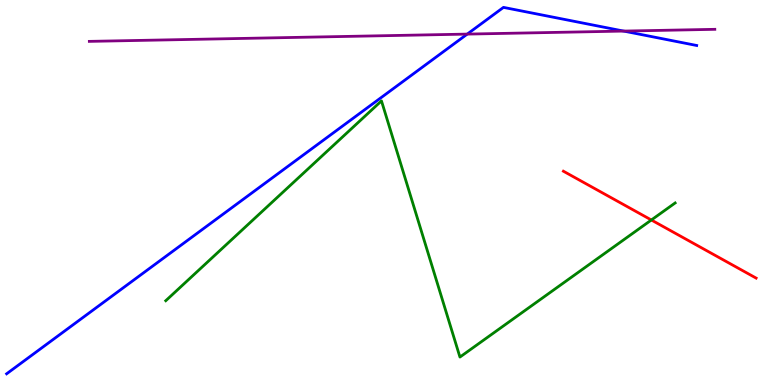[{'lines': ['blue', 'red'], 'intersections': []}, {'lines': ['green', 'red'], 'intersections': [{'x': 8.4, 'y': 4.29}]}, {'lines': ['purple', 'red'], 'intersections': []}, {'lines': ['blue', 'green'], 'intersections': []}, {'lines': ['blue', 'purple'], 'intersections': [{'x': 6.03, 'y': 9.11}, {'x': 8.05, 'y': 9.19}]}, {'lines': ['green', 'purple'], 'intersections': []}]